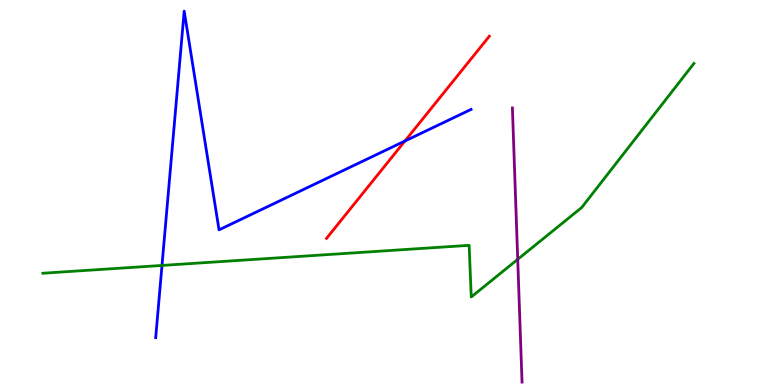[{'lines': ['blue', 'red'], 'intersections': [{'x': 5.22, 'y': 6.34}]}, {'lines': ['green', 'red'], 'intersections': []}, {'lines': ['purple', 'red'], 'intersections': []}, {'lines': ['blue', 'green'], 'intersections': [{'x': 2.09, 'y': 3.11}]}, {'lines': ['blue', 'purple'], 'intersections': []}, {'lines': ['green', 'purple'], 'intersections': [{'x': 6.68, 'y': 3.26}]}]